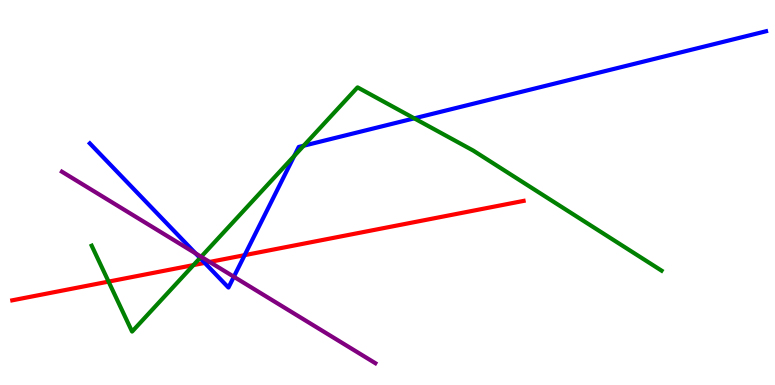[{'lines': ['blue', 'red'], 'intersections': [{'x': 2.64, 'y': 3.17}, {'x': 3.16, 'y': 3.37}]}, {'lines': ['green', 'red'], 'intersections': [{'x': 1.4, 'y': 2.69}, {'x': 2.5, 'y': 3.11}]}, {'lines': ['purple', 'red'], 'intersections': [{'x': 2.7, 'y': 3.2}]}, {'lines': ['blue', 'green'], 'intersections': [{'x': 2.58, 'y': 3.3}, {'x': 3.8, 'y': 5.95}, {'x': 3.92, 'y': 6.21}, {'x': 5.35, 'y': 6.93}]}, {'lines': ['blue', 'purple'], 'intersections': [{'x': 2.52, 'y': 3.42}, {'x': 3.02, 'y': 2.81}]}, {'lines': ['green', 'purple'], 'intersections': [{'x': 2.6, 'y': 3.33}]}]